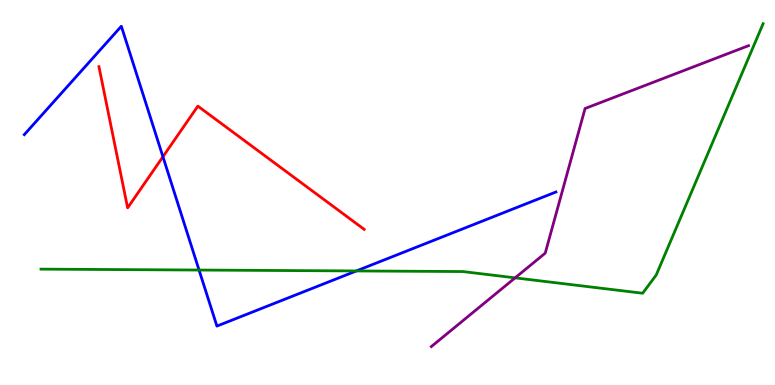[{'lines': ['blue', 'red'], 'intersections': [{'x': 2.1, 'y': 5.93}]}, {'lines': ['green', 'red'], 'intersections': []}, {'lines': ['purple', 'red'], 'intersections': []}, {'lines': ['blue', 'green'], 'intersections': [{'x': 2.57, 'y': 2.99}, {'x': 4.6, 'y': 2.96}]}, {'lines': ['blue', 'purple'], 'intersections': []}, {'lines': ['green', 'purple'], 'intersections': [{'x': 6.65, 'y': 2.78}]}]